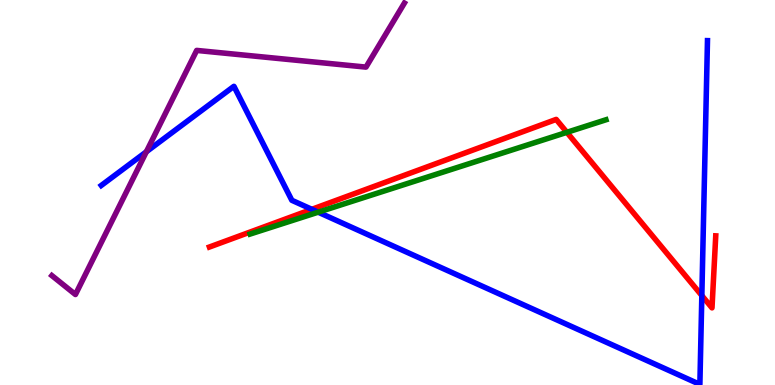[{'lines': ['blue', 'red'], 'intersections': [{'x': 4.02, 'y': 4.56}, {'x': 9.06, 'y': 2.32}]}, {'lines': ['green', 'red'], 'intersections': [{'x': 7.31, 'y': 6.56}]}, {'lines': ['purple', 'red'], 'intersections': []}, {'lines': ['blue', 'green'], 'intersections': [{'x': 4.11, 'y': 4.49}]}, {'lines': ['blue', 'purple'], 'intersections': [{'x': 1.89, 'y': 6.06}]}, {'lines': ['green', 'purple'], 'intersections': []}]